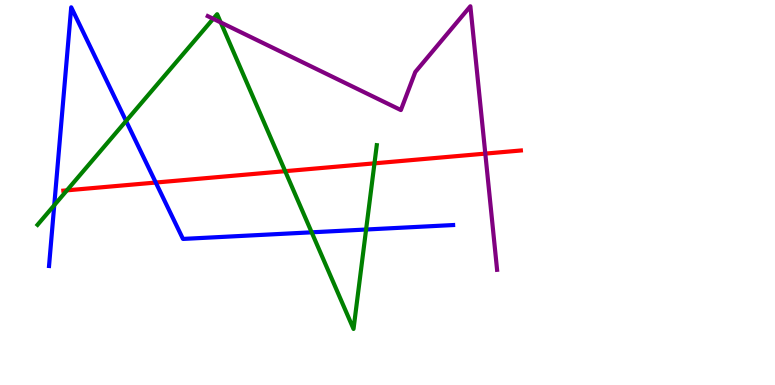[{'lines': ['blue', 'red'], 'intersections': [{'x': 2.01, 'y': 5.26}]}, {'lines': ['green', 'red'], 'intersections': [{'x': 0.864, 'y': 5.06}, {'x': 3.68, 'y': 5.55}, {'x': 4.83, 'y': 5.76}]}, {'lines': ['purple', 'red'], 'intersections': [{'x': 6.26, 'y': 6.01}]}, {'lines': ['blue', 'green'], 'intersections': [{'x': 0.7, 'y': 4.67}, {'x': 1.63, 'y': 6.86}, {'x': 4.02, 'y': 3.97}, {'x': 4.72, 'y': 4.04}]}, {'lines': ['blue', 'purple'], 'intersections': []}, {'lines': ['green', 'purple'], 'intersections': [{'x': 2.75, 'y': 9.51}, {'x': 2.85, 'y': 9.42}]}]